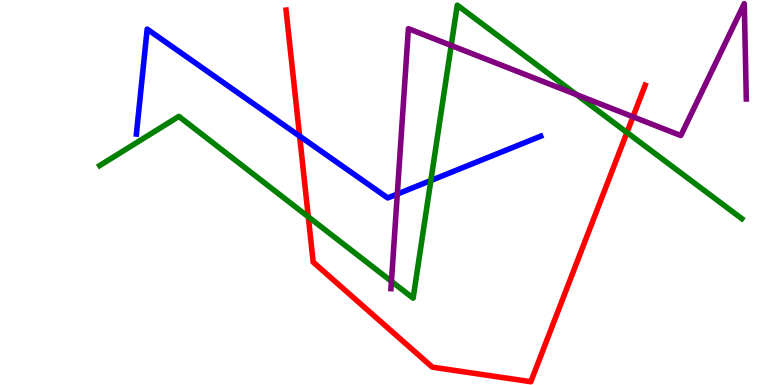[{'lines': ['blue', 'red'], 'intersections': [{'x': 3.87, 'y': 6.46}]}, {'lines': ['green', 'red'], 'intersections': [{'x': 3.98, 'y': 4.37}, {'x': 8.09, 'y': 6.56}]}, {'lines': ['purple', 'red'], 'intersections': [{'x': 8.17, 'y': 6.97}]}, {'lines': ['blue', 'green'], 'intersections': [{'x': 5.56, 'y': 5.31}]}, {'lines': ['blue', 'purple'], 'intersections': [{'x': 5.13, 'y': 4.96}]}, {'lines': ['green', 'purple'], 'intersections': [{'x': 5.05, 'y': 2.69}, {'x': 5.82, 'y': 8.82}, {'x': 7.44, 'y': 7.54}]}]